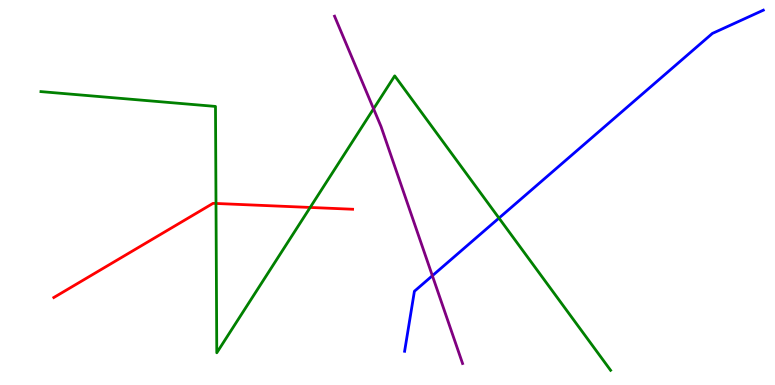[{'lines': ['blue', 'red'], 'intersections': []}, {'lines': ['green', 'red'], 'intersections': [{'x': 2.79, 'y': 4.72}, {'x': 4.0, 'y': 4.61}]}, {'lines': ['purple', 'red'], 'intersections': []}, {'lines': ['blue', 'green'], 'intersections': [{'x': 6.44, 'y': 4.34}]}, {'lines': ['blue', 'purple'], 'intersections': [{'x': 5.58, 'y': 2.84}]}, {'lines': ['green', 'purple'], 'intersections': [{'x': 4.82, 'y': 7.17}]}]